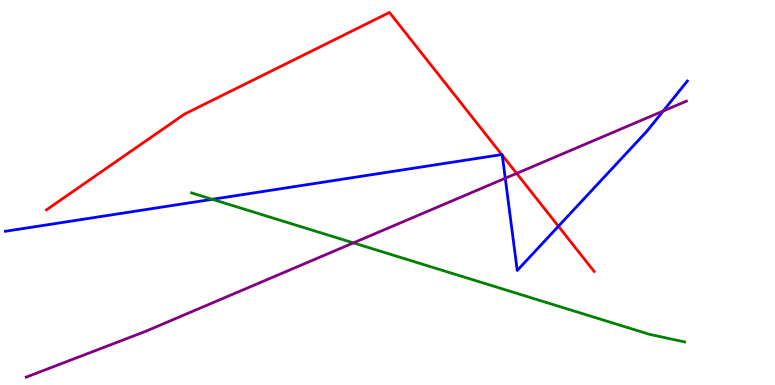[{'lines': ['blue', 'red'], 'intersections': [{'x': 6.47, 'y': 5.99}, {'x': 6.48, 'y': 5.97}, {'x': 7.21, 'y': 4.12}]}, {'lines': ['green', 'red'], 'intersections': []}, {'lines': ['purple', 'red'], 'intersections': [{'x': 6.67, 'y': 5.5}]}, {'lines': ['blue', 'green'], 'intersections': [{'x': 2.74, 'y': 4.82}]}, {'lines': ['blue', 'purple'], 'intersections': [{'x': 6.52, 'y': 5.37}, {'x': 8.56, 'y': 7.12}]}, {'lines': ['green', 'purple'], 'intersections': [{'x': 4.56, 'y': 3.69}]}]